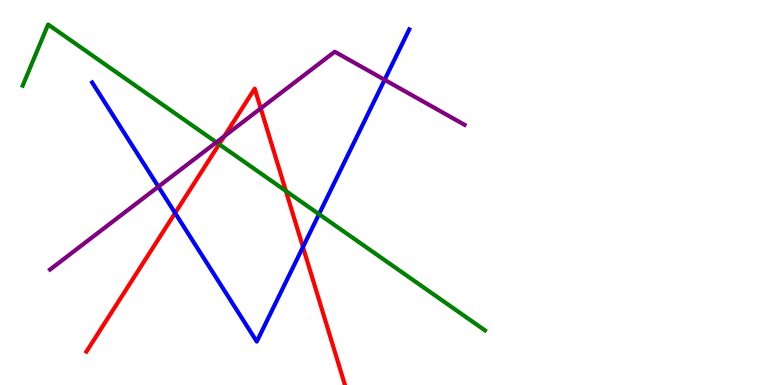[{'lines': ['blue', 'red'], 'intersections': [{'x': 2.26, 'y': 4.47}, {'x': 3.91, 'y': 3.58}]}, {'lines': ['green', 'red'], 'intersections': [{'x': 2.83, 'y': 6.25}, {'x': 3.69, 'y': 5.04}]}, {'lines': ['purple', 'red'], 'intersections': [{'x': 2.89, 'y': 6.46}, {'x': 3.36, 'y': 7.19}]}, {'lines': ['blue', 'green'], 'intersections': [{'x': 4.12, 'y': 4.44}]}, {'lines': ['blue', 'purple'], 'intersections': [{'x': 2.04, 'y': 5.15}, {'x': 4.96, 'y': 7.93}]}, {'lines': ['green', 'purple'], 'intersections': [{'x': 2.79, 'y': 6.3}]}]